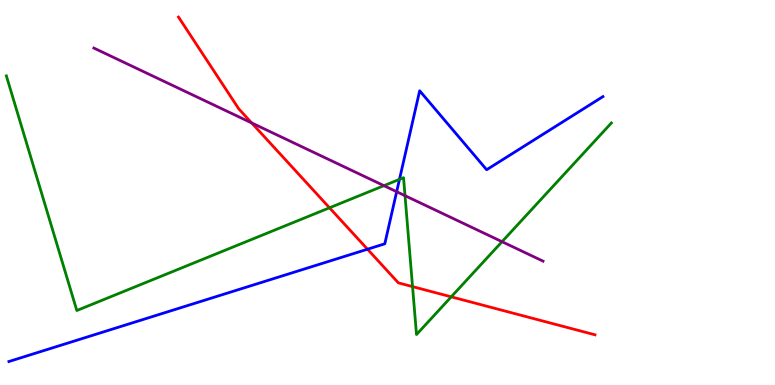[{'lines': ['blue', 'red'], 'intersections': [{'x': 4.74, 'y': 3.53}]}, {'lines': ['green', 'red'], 'intersections': [{'x': 4.25, 'y': 4.6}, {'x': 5.32, 'y': 2.56}, {'x': 5.82, 'y': 2.29}]}, {'lines': ['purple', 'red'], 'intersections': [{'x': 3.25, 'y': 6.81}]}, {'lines': ['blue', 'green'], 'intersections': [{'x': 5.15, 'y': 5.34}]}, {'lines': ['blue', 'purple'], 'intersections': [{'x': 5.12, 'y': 5.02}]}, {'lines': ['green', 'purple'], 'intersections': [{'x': 4.95, 'y': 5.18}, {'x': 5.23, 'y': 4.92}, {'x': 6.48, 'y': 3.72}]}]